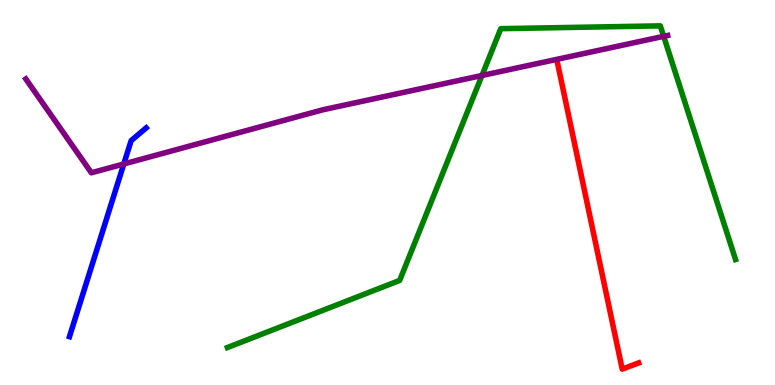[{'lines': ['blue', 'red'], 'intersections': []}, {'lines': ['green', 'red'], 'intersections': []}, {'lines': ['purple', 'red'], 'intersections': []}, {'lines': ['blue', 'green'], 'intersections': []}, {'lines': ['blue', 'purple'], 'intersections': [{'x': 1.6, 'y': 5.74}]}, {'lines': ['green', 'purple'], 'intersections': [{'x': 6.22, 'y': 8.04}, {'x': 8.56, 'y': 9.06}]}]